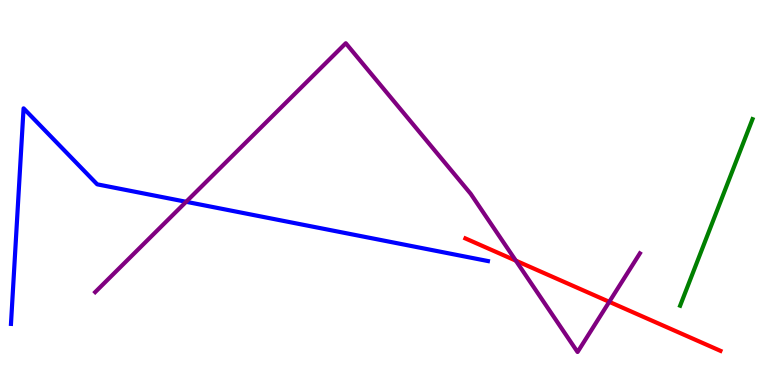[{'lines': ['blue', 'red'], 'intersections': []}, {'lines': ['green', 'red'], 'intersections': []}, {'lines': ['purple', 'red'], 'intersections': [{'x': 6.66, 'y': 3.23}, {'x': 7.86, 'y': 2.16}]}, {'lines': ['blue', 'green'], 'intersections': []}, {'lines': ['blue', 'purple'], 'intersections': [{'x': 2.4, 'y': 4.76}]}, {'lines': ['green', 'purple'], 'intersections': []}]